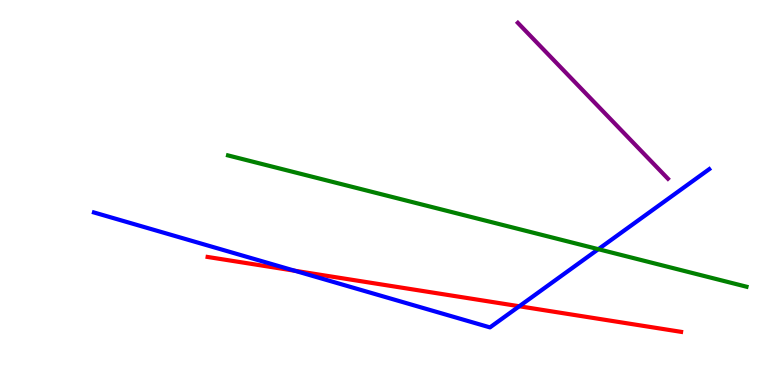[{'lines': ['blue', 'red'], 'intersections': [{'x': 3.8, 'y': 2.97}, {'x': 6.7, 'y': 2.05}]}, {'lines': ['green', 'red'], 'intersections': []}, {'lines': ['purple', 'red'], 'intersections': []}, {'lines': ['blue', 'green'], 'intersections': [{'x': 7.72, 'y': 3.53}]}, {'lines': ['blue', 'purple'], 'intersections': []}, {'lines': ['green', 'purple'], 'intersections': []}]